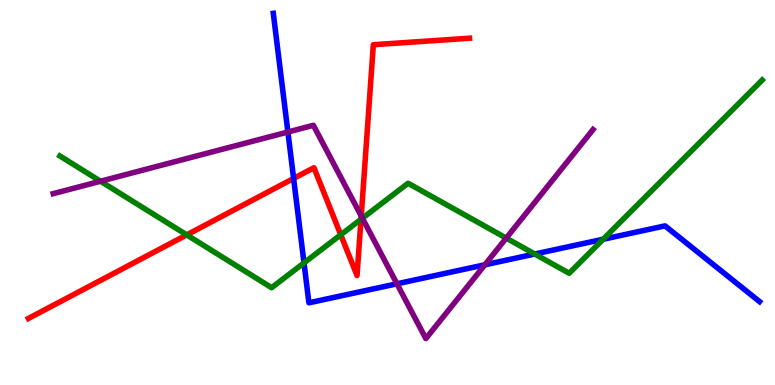[{'lines': ['blue', 'red'], 'intersections': [{'x': 3.79, 'y': 5.37}]}, {'lines': ['green', 'red'], 'intersections': [{'x': 2.41, 'y': 3.9}, {'x': 4.4, 'y': 3.9}, {'x': 4.66, 'y': 4.3}]}, {'lines': ['purple', 'red'], 'intersections': [{'x': 4.66, 'y': 4.39}]}, {'lines': ['blue', 'green'], 'intersections': [{'x': 3.92, 'y': 3.17}, {'x': 6.9, 'y': 3.4}, {'x': 7.78, 'y': 3.79}]}, {'lines': ['blue', 'purple'], 'intersections': [{'x': 3.71, 'y': 6.57}, {'x': 5.12, 'y': 2.63}, {'x': 6.26, 'y': 3.12}]}, {'lines': ['green', 'purple'], 'intersections': [{'x': 1.3, 'y': 5.29}, {'x': 4.68, 'y': 4.33}, {'x': 6.53, 'y': 3.82}]}]